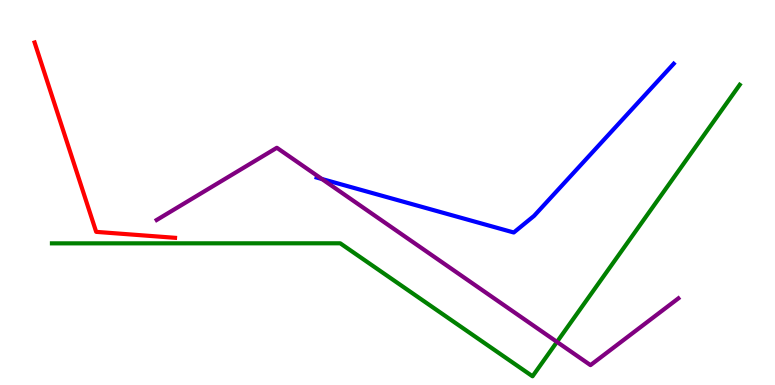[{'lines': ['blue', 'red'], 'intersections': []}, {'lines': ['green', 'red'], 'intersections': []}, {'lines': ['purple', 'red'], 'intersections': []}, {'lines': ['blue', 'green'], 'intersections': []}, {'lines': ['blue', 'purple'], 'intersections': [{'x': 4.15, 'y': 5.35}]}, {'lines': ['green', 'purple'], 'intersections': [{'x': 7.19, 'y': 1.12}]}]